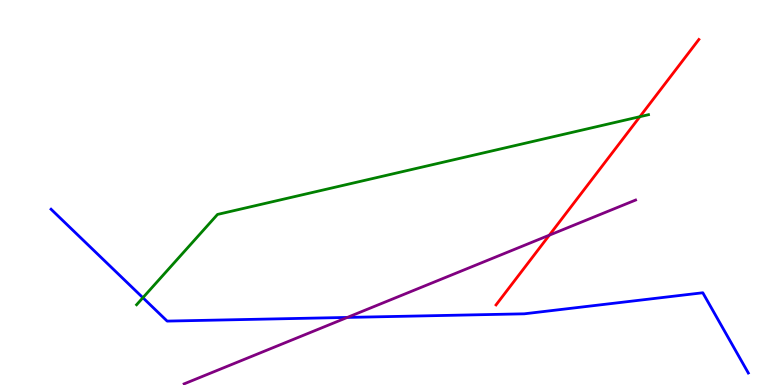[{'lines': ['blue', 'red'], 'intersections': []}, {'lines': ['green', 'red'], 'intersections': [{'x': 8.26, 'y': 6.97}]}, {'lines': ['purple', 'red'], 'intersections': [{'x': 7.09, 'y': 3.89}]}, {'lines': ['blue', 'green'], 'intersections': [{'x': 1.84, 'y': 2.27}]}, {'lines': ['blue', 'purple'], 'intersections': [{'x': 4.48, 'y': 1.76}]}, {'lines': ['green', 'purple'], 'intersections': []}]